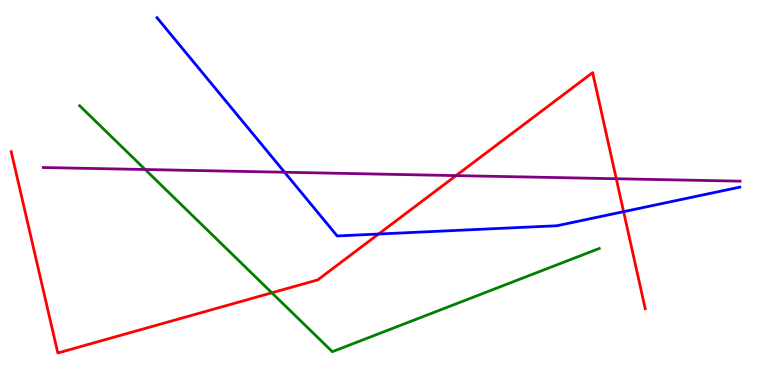[{'lines': ['blue', 'red'], 'intersections': [{'x': 4.88, 'y': 3.92}, {'x': 8.05, 'y': 4.5}]}, {'lines': ['green', 'red'], 'intersections': [{'x': 3.51, 'y': 2.39}]}, {'lines': ['purple', 'red'], 'intersections': [{'x': 5.88, 'y': 5.44}, {'x': 7.95, 'y': 5.36}]}, {'lines': ['blue', 'green'], 'intersections': []}, {'lines': ['blue', 'purple'], 'intersections': [{'x': 3.67, 'y': 5.53}]}, {'lines': ['green', 'purple'], 'intersections': [{'x': 1.87, 'y': 5.6}]}]